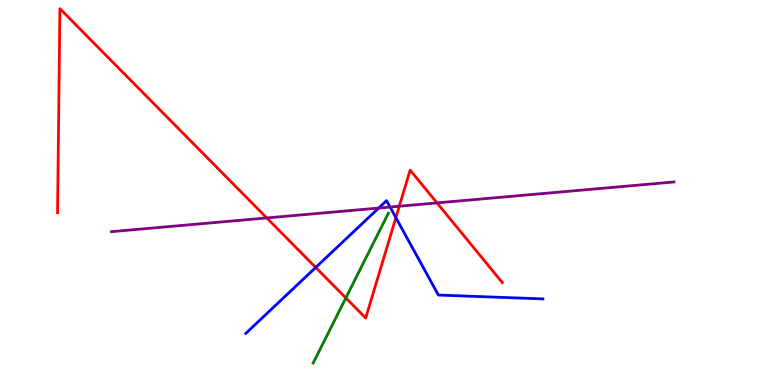[{'lines': ['blue', 'red'], 'intersections': [{'x': 4.07, 'y': 3.05}, {'x': 5.11, 'y': 4.35}]}, {'lines': ['green', 'red'], 'intersections': [{'x': 4.46, 'y': 2.26}]}, {'lines': ['purple', 'red'], 'intersections': [{'x': 3.44, 'y': 4.34}, {'x': 5.15, 'y': 4.64}, {'x': 5.64, 'y': 4.73}]}, {'lines': ['blue', 'green'], 'intersections': []}, {'lines': ['blue', 'purple'], 'intersections': [{'x': 4.89, 'y': 4.6}, {'x': 5.03, 'y': 4.62}]}, {'lines': ['green', 'purple'], 'intersections': []}]